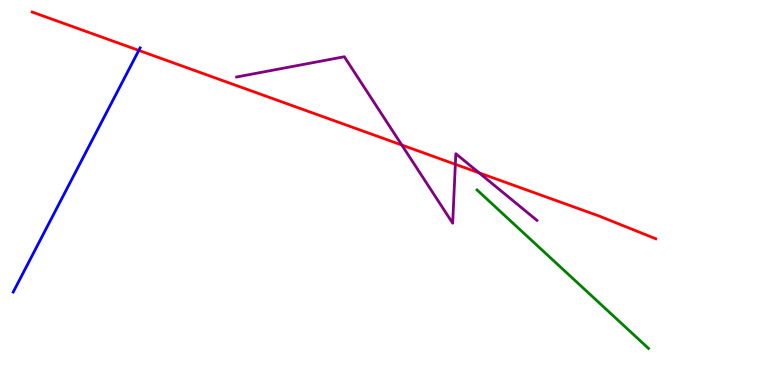[{'lines': ['blue', 'red'], 'intersections': [{'x': 1.79, 'y': 8.69}]}, {'lines': ['green', 'red'], 'intersections': []}, {'lines': ['purple', 'red'], 'intersections': [{'x': 5.18, 'y': 6.23}, {'x': 5.88, 'y': 5.73}, {'x': 6.18, 'y': 5.51}]}, {'lines': ['blue', 'green'], 'intersections': []}, {'lines': ['blue', 'purple'], 'intersections': []}, {'lines': ['green', 'purple'], 'intersections': []}]